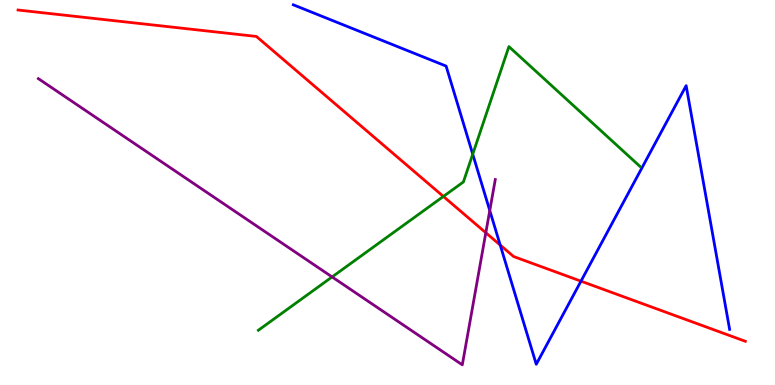[{'lines': ['blue', 'red'], 'intersections': [{'x': 6.45, 'y': 3.64}, {'x': 7.5, 'y': 2.7}]}, {'lines': ['green', 'red'], 'intersections': [{'x': 5.72, 'y': 4.9}]}, {'lines': ['purple', 'red'], 'intersections': [{'x': 6.27, 'y': 3.95}]}, {'lines': ['blue', 'green'], 'intersections': [{'x': 6.1, 'y': 6.0}]}, {'lines': ['blue', 'purple'], 'intersections': [{'x': 6.32, 'y': 4.53}]}, {'lines': ['green', 'purple'], 'intersections': [{'x': 4.29, 'y': 2.81}]}]